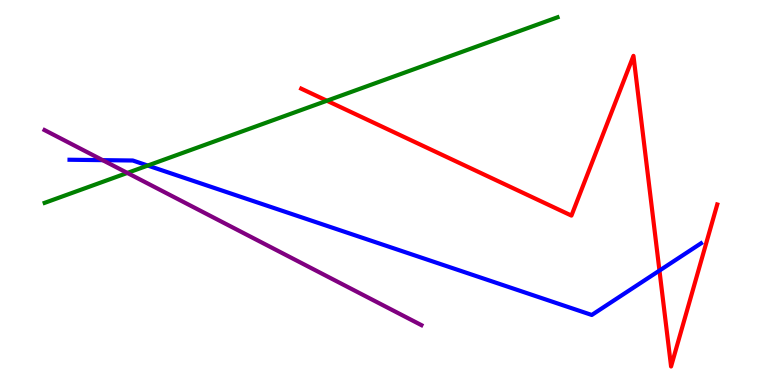[{'lines': ['blue', 'red'], 'intersections': [{'x': 8.51, 'y': 2.97}]}, {'lines': ['green', 'red'], 'intersections': [{'x': 4.22, 'y': 7.38}]}, {'lines': ['purple', 'red'], 'intersections': []}, {'lines': ['blue', 'green'], 'intersections': [{'x': 1.91, 'y': 5.7}]}, {'lines': ['blue', 'purple'], 'intersections': [{'x': 1.32, 'y': 5.84}]}, {'lines': ['green', 'purple'], 'intersections': [{'x': 1.64, 'y': 5.51}]}]